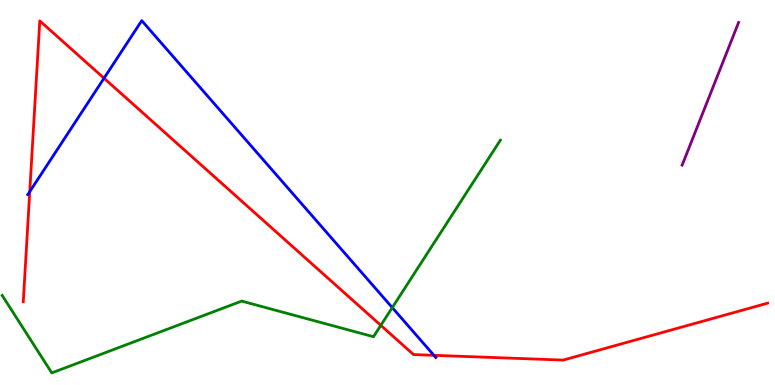[{'lines': ['blue', 'red'], 'intersections': [{'x': 0.384, 'y': 5.02}, {'x': 1.34, 'y': 7.97}, {'x': 5.6, 'y': 0.771}]}, {'lines': ['green', 'red'], 'intersections': [{'x': 4.91, 'y': 1.55}]}, {'lines': ['purple', 'red'], 'intersections': []}, {'lines': ['blue', 'green'], 'intersections': [{'x': 5.06, 'y': 2.01}]}, {'lines': ['blue', 'purple'], 'intersections': []}, {'lines': ['green', 'purple'], 'intersections': []}]